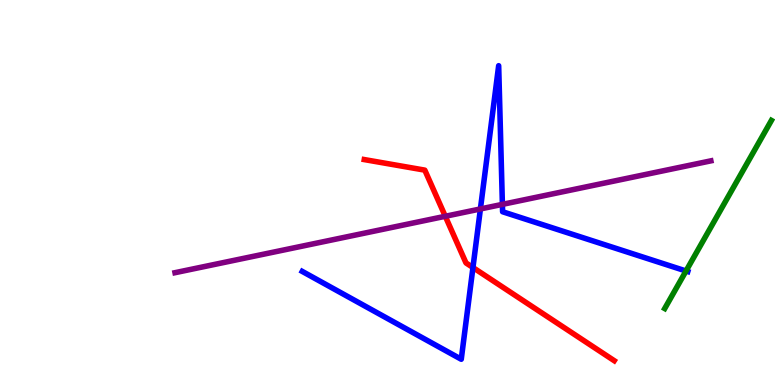[{'lines': ['blue', 'red'], 'intersections': [{'x': 6.1, 'y': 3.05}]}, {'lines': ['green', 'red'], 'intersections': []}, {'lines': ['purple', 'red'], 'intersections': [{'x': 5.75, 'y': 4.38}]}, {'lines': ['blue', 'green'], 'intersections': [{'x': 8.85, 'y': 2.96}]}, {'lines': ['blue', 'purple'], 'intersections': [{'x': 6.2, 'y': 4.57}, {'x': 6.48, 'y': 4.69}]}, {'lines': ['green', 'purple'], 'intersections': []}]